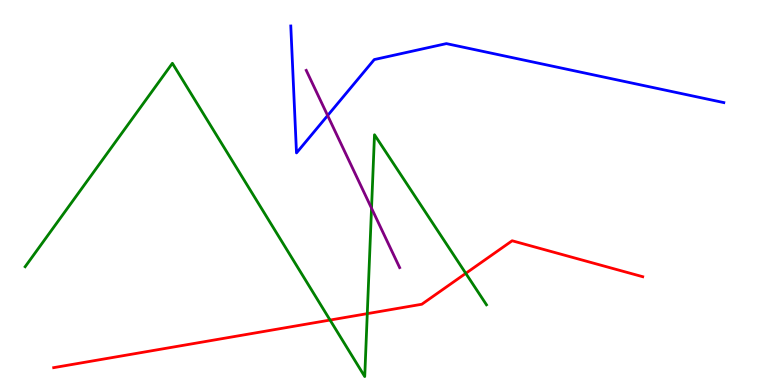[{'lines': ['blue', 'red'], 'intersections': []}, {'lines': ['green', 'red'], 'intersections': [{'x': 4.26, 'y': 1.69}, {'x': 4.74, 'y': 1.85}, {'x': 6.01, 'y': 2.9}]}, {'lines': ['purple', 'red'], 'intersections': []}, {'lines': ['blue', 'green'], 'intersections': []}, {'lines': ['blue', 'purple'], 'intersections': [{'x': 4.23, 'y': 7.0}]}, {'lines': ['green', 'purple'], 'intersections': [{'x': 4.79, 'y': 4.59}]}]